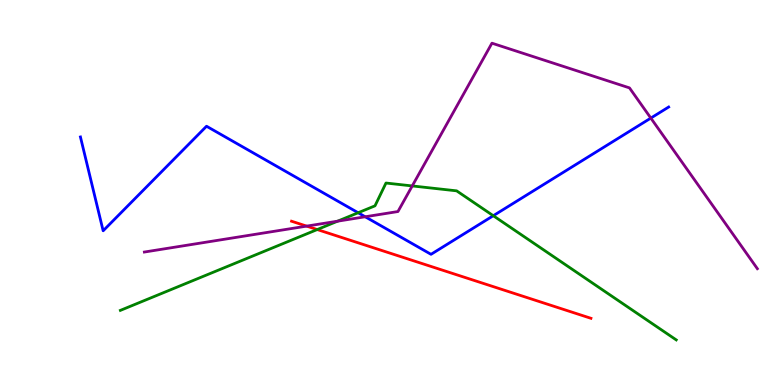[{'lines': ['blue', 'red'], 'intersections': []}, {'lines': ['green', 'red'], 'intersections': [{'x': 4.09, 'y': 4.04}]}, {'lines': ['purple', 'red'], 'intersections': [{'x': 3.96, 'y': 4.13}]}, {'lines': ['blue', 'green'], 'intersections': [{'x': 4.62, 'y': 4.47}, {'x': 6.36, 'y': 4.4}]}, {'lines': ['blue', 'purple'], 'intersections': [{'x': 4.71, 'y': 4.37}, {'x': 8.4, 'y': 6.93}]}, {'lines': ['green', 'purple'], 'intersections': [{'x': 4.36, 'y': 4.26}, {'x': 5.32, 'y': 5.17}]}]